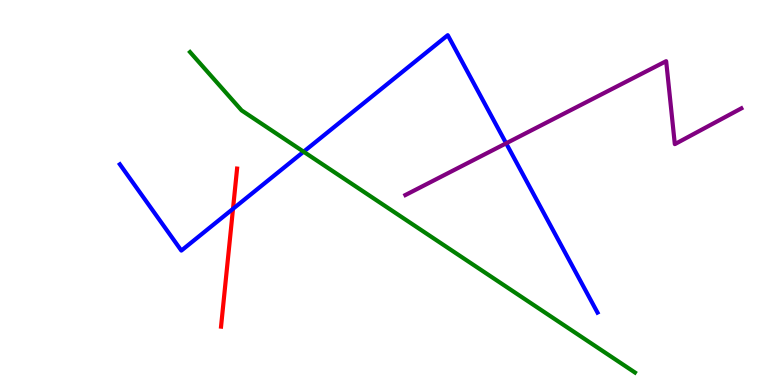[{'lines': ['blue', 'red'], 'intersections': [{'x': 3.01, 'y': 4.58}]}, {'lines': ['green', 'red'], 'intersections': []}, {'lines': ['purple', 'red'], 'intersections': []}, {'lines': ['blue', 'green'], 'intersections': [{'x': 3.92, 'y': 6.06}]}, {'lines': ['blue', 'purple'], 'intersections': [{'x': 6.53, 'y': 6.28}]}, {'lines': ['green', 'purple'], 'intersections': []}]